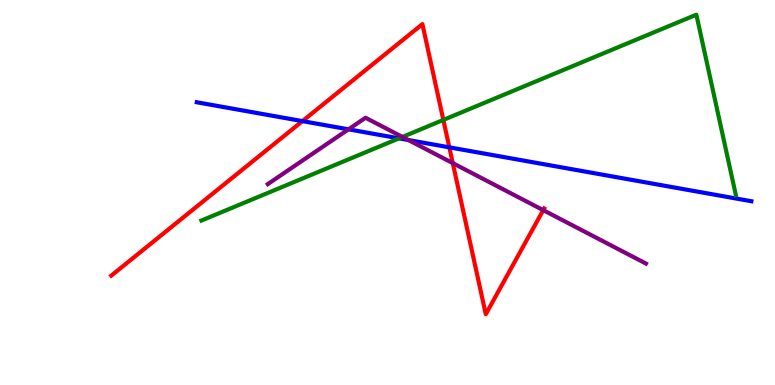[{'lines': ['blue', 'red'], 'intersections': [{'x': 3.9, 'y': 6.85}, {'x': 5.8, 'y': 6.17}]}, {'lines': ['green', 'red'], 'intersections': [{'x': 5.72, 'y': 6.89}]}, {'lines': ['purple', 'red'], 'intersections': [{'x': 5.84, 'y': 5.76}, {'x': 7.01, 'y': 4.54}]}, {'lines': ['blue', 'green'], 'intersections': [{'x': 5.15, 'y': 6.41}]}, {'lines': ['blue', 'purple'], 'intersections': [{'x': 4.5, 'y': 6.64}, {'x': 5.27, 'y': 6.36}]}, {'lines': ['green', 'purple'], 'intersections': [{'x': 5.19, 'y': 6.44}]}]